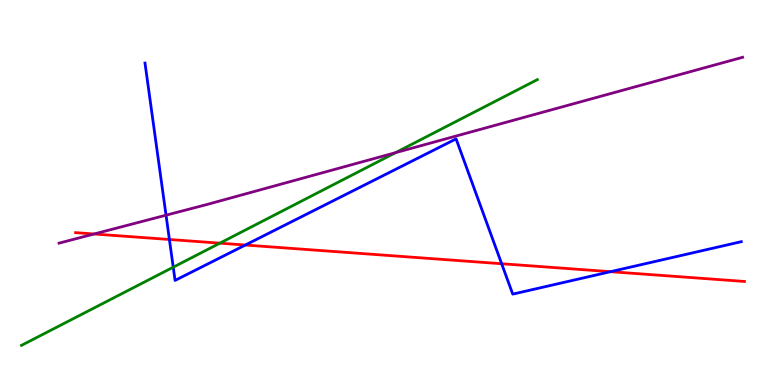[{'lines': ['blue', 'red'], 'intersections': [{'x': 2.19, 'y': 3.78}, {'x': 3.17, 'y': 3.64}, {'x': 6.47, 'y': 3.15}, {'x': 7.88, 'y': 2.94}]}, {'lines': ['green', 'red'], 'intersections': [{'x': 2.84, 'y': 3.68}]}, {'lines': ['purple', 'red'], 'intersections': [{'x': 1.21, 'y': 3.92}]}, {'lines': ['blue', 'green'], 'intersections': [{'x': 2.24, 'y': 3.06}]}, {'lines': ['blue', 'purple'], 'intersections': [{'x': 2.14, 'y': 4.41}]}, {'lines': ['green', 'purple'], 'intersections': [{'x': 5.1, 'y': 6.03}]}]